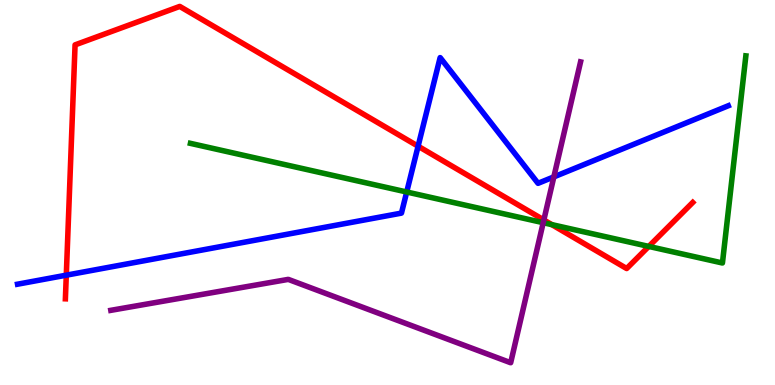[{'lines': ['blue', 'red'], 'intersections': [{'x': 0.855, 'y': 2.85}, {'x': 5.39, 'y': 6.2}]}, {'lines': ['green', 'red'], 'intersections': [{'x': 7.12, 'y': 4.17}, {'x': 8.37, 'y': 3.6}]}, {'lines': ['purple', 'red'], 'intersections': [{'x': 7.02, 'y': 4.29}]}, {'lines': ['blue', 'green'], 'intersections': [{'x': 5.25, 'y': 5.01}]}, {'lines': ['blue', 'purple'], 'intersections': [{'x': 7.15, 'y': 5.41}]}, {'lines': ['green', 'purple'], 'intersections': [{'x': 7.01, 'y': 4.22}]}]